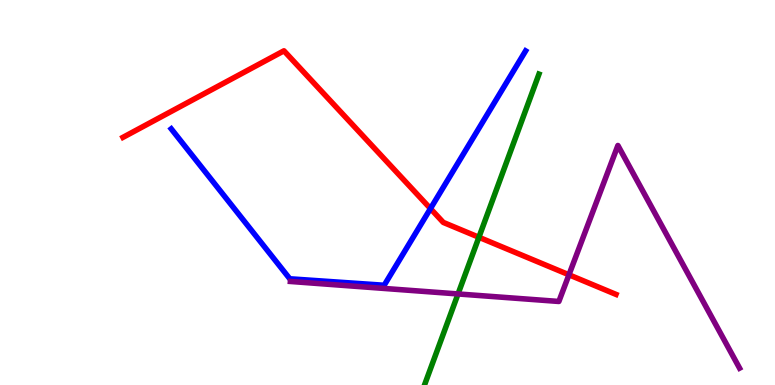[{'lines': ['blue', 'red'], 'intersections': [{'x': 5.55, 'y': 4.58}]}, {'lines': ['green', 'red'], 'intersections': [{'x': 6.18, 'y': 3.84}]}, {'lines': ['purple', 'red'], 'intersections': [{'x': 7.34, 'y': 2.86}]}, {'lines': ['blue', 'green'], 'intersections': []}, {'lines': ['blue', 'purple'], 'intersections': []}, {'lines': ['green', 'purple'], 'intersections': [{'x': 5.91, 'y': 2.36}]}]